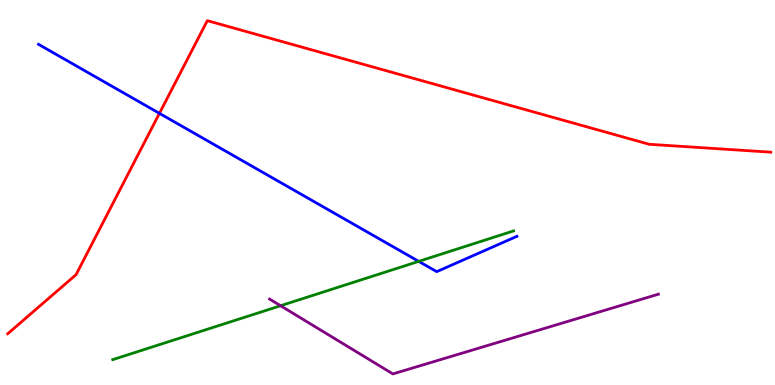[{'lines': ['blue', 'red'], 'intersections': [{'x': 2.06, 'y': 7.06}]}, {'lines': ['green', 'red'], 'intersections': []}, {'lines': ['purple', 'red'], 'intersections': []}, {'lines': ['blue', 'green'], 'intersections': [{'x': 5.4, 'y': 3.21}]}, {'lines': ['blue', 'purple'], 'intersections': []}, {'lines': ['green', 'purple'], 'intersections': [{'x': 3.62, 'y': 2.06}]}]